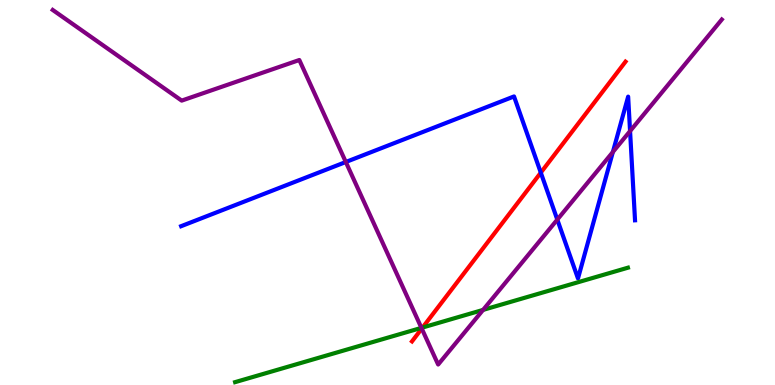[{'lines': ['blue', 'red'], 'intersections': [{'x': 6.98, 'y': 5.52}]}, {'lines': ['green', 'red'], 'intersections': [{'x': 5.45, 'y': 1.49}]}, {'lines': ['purple', 'red'], 'intersections': [{'x': 5.44, 'y': 1.46}]}, {'lines': ['blue', 'green'], 'intersections': []}, {'lines': ['blue', 'purple'], 'intersections': [{'x': 4.46, 'y': 5.79}, {'x': 7.19, 'y': 4.3}, {'x': 7.91, 'y': 6.05}, {'x': 8.13, 'y': 6.59}]}, {'lines': ['green', 'purple'], 'intersections': [{'x': 5.44, 'y': 1.48}, {'x': 6.23, 'y': 1.95}]}]